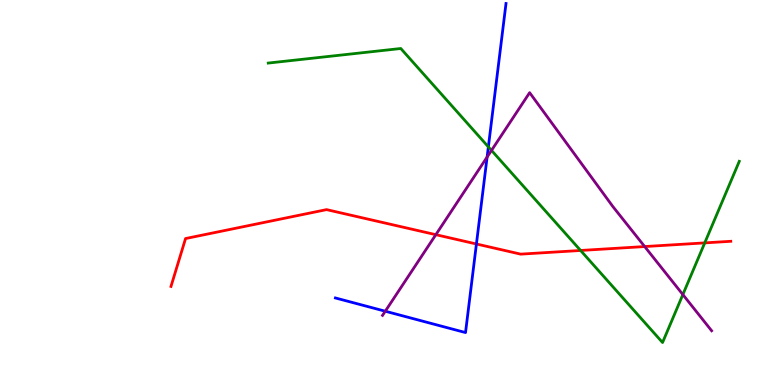[{'lines': ['blue', 'red'], 'intersections': [{'x': 6.15, 'y': 3.66}]}, {'lines': ['green', 'red'], 'intersections': [{'x': 7.49, 'y': 3.49}, {'x': 9.09, 'y': 3.69}]}, {'lines': ['purple', 'red'], 'intersections': [{'x': 5.62, 'y': 3.9}, {'x': 8.32, 'y': 3.6}]}, {'lines': ['blue', 'green'], 'intersections': [{'x': 6.3, 'y': 6.19}]}, {'lines': ['blue', 'purple'], 'intersections': [{'x': 4.97, 'y': 1.92}, {'x': 6.29, 'y': 5.92}]}, {'lines': ['green', 'purple'], 'intersections': [{'x': 6.34, 'y': 6.09}, {'x': 8.81, 'y': 2.35}]}]